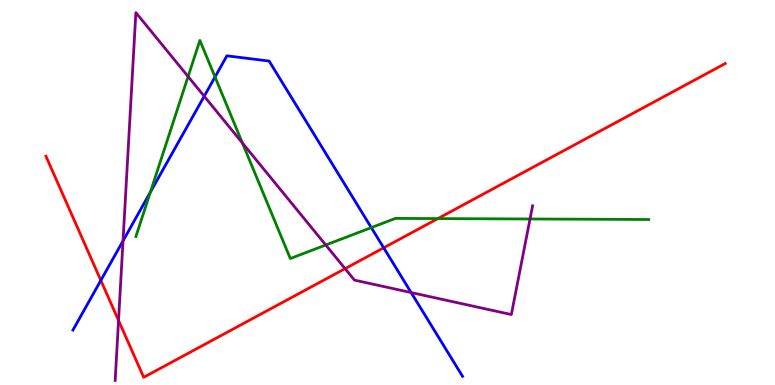[{'lines': ['blue', 'red'], 'intersections': [{'x': 1.3, 'y': 2.72}, {'x': 4.95, 'y': 3.56}]}, {'lines': ['green', 'red'], 'intersections': [{'x': 5.65, 'y': 4.32}]}, {'lines': ['purple', 'red'], 'intersections': [{'x': 1.53, 'y': 1.68}, {'x': 4.45, 'y': 3.02}]}, {'lines': ['blue', 'green'], 'intersections': [{'x': 1.94, 'y': 5.01}, {'x': 2.77, 'y': 8.0}, {'x': 4.79, 'y': 4.09}]}, {'lines': ['blue', 'purple'], 'intersections': [{'x': 1.59, 'y': 3.74}, {'x': 2.63, 'y': 7.5}, {'x': 5.31, 'y': 2.4}]}, {'lines': ['green', 'purple'], 'intersections': [{'x': 2.43, 'y': 8.01}, {'x': 3.13, 'y': 6.29}, {'x': 4.2, 'y': 3.64}, {'x': 6.84, 'y': 4.31}]}]